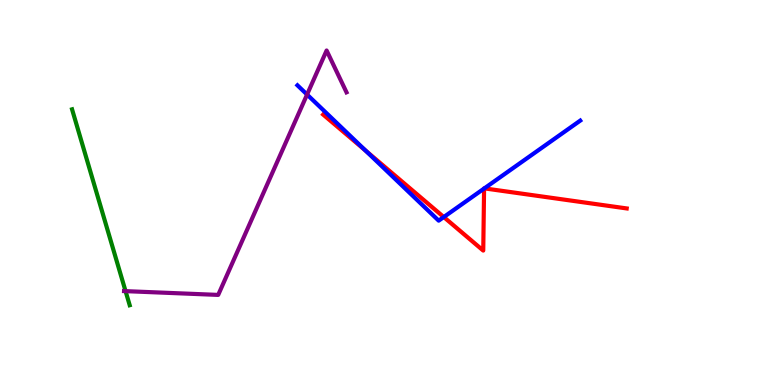[{'lines': ['blue', 'red'], 'intersections': [{'x': 4.72, 'y': 6.08}, {'x': 5.73, 'y': 4.36}, {'x': 6.25, 'y': 5.1}, {'x': 6.25, 'y': 5.11}]}, {'lines': ['green', 'red'], 'intersections': []}, {'lines': ['purple', 'red'], 'intersections': []}, {'lines': ['blue', 'green'], 'intersections': []}, {'lines': ['blue', 'purple'], 'intersections': [{'x': 3.96, 'y': 7.54}]}, {'lines': ['green', 'purple'], 'intersections': [{'x': 1.62, 'y': 2.44}]}]